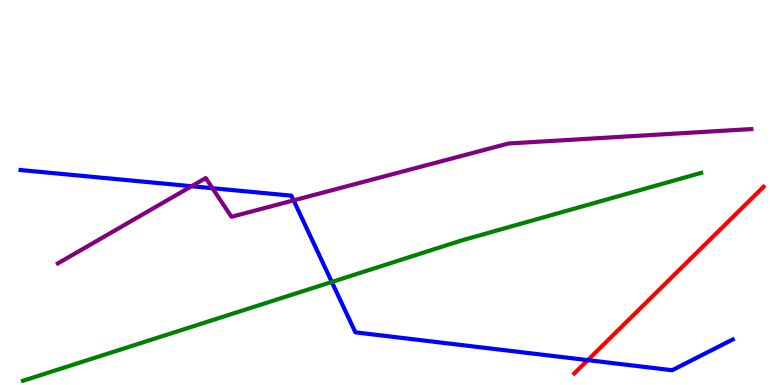[{'lines': ['blue', 'red'], 'intersections': [{'x': 7.58, 'y': 0.646}]}, {'lines': ['green', 'red'], 'intersections': []}, {'lines': ['purple', 'red'], 'intersections': []}, {'lines': ['blue', 'green'], 'intersections': [{'x': 4.28, 'y': 2.68}]}, {'lines': ['blue', 'purple'], 'intersections': [{'x': 2.47, 'y': 5.16}, {'x': 2.74, 'y': 5.11}, {'x': 3.79, 'y': 4.8}]}, {'lines': ['green', 'purple'], 'intersections': []}]